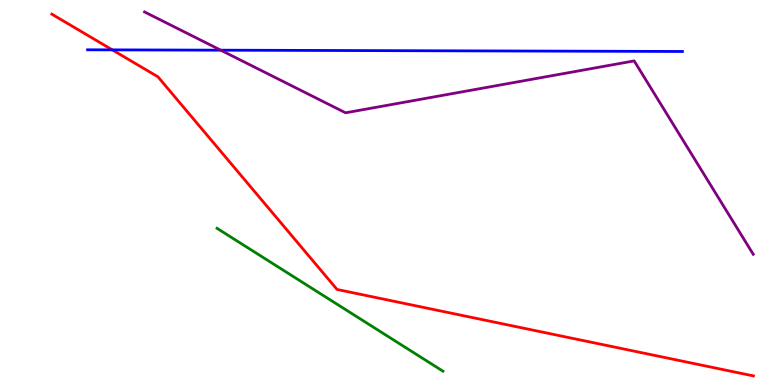[{'lines': ['blue', 'red'], 'intersections': [{'x': 1.45, 'y': 8.7}]}, {'lines': ['green', 'red'], 'intersections': []}, {'lines': ['purple', 'red'], 'intersections': []}, {'lines': ['blue', 'green'], 'intersections': []}, {'lines': ['blue', 'purple'], 'intersections': [{'x': 2.85, 'y': 8.7}]}, {'lines': ['green', 'purple'], 'intersections': []}]